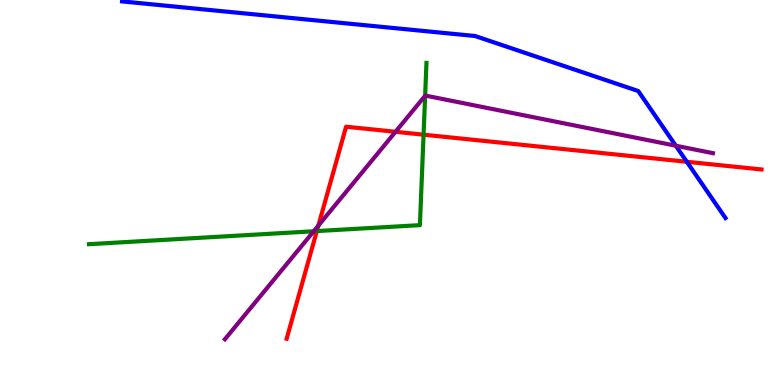[{'lines': ['blue', 'red'], 'intersections': [{'x': 8.86, 'y': 5.8}]}, {'lines': ['green', 'red'], 'intersections': [{'x': 4.09, 'y': 4.0}, {'x': 5.47, 'y': 6.5}]}, {'lines': ['purple', 'red'], 'intersections': [{'x': 4.11, 'y': 4.14}, {'x': 5.1, 'y': 6.58}]}, {'lines': ['blue', 'green'], 'intersections': []}, {'lines': ['blue', 'purple'], 'intersections': [{'x': 8.72, 'y': 6.21}]}, {'lines': ['green', 'purple'], 'intersections': [{'x': 4.05, 'y': 3.99}, {'x': 5.49, 'y': 7.51}]}]